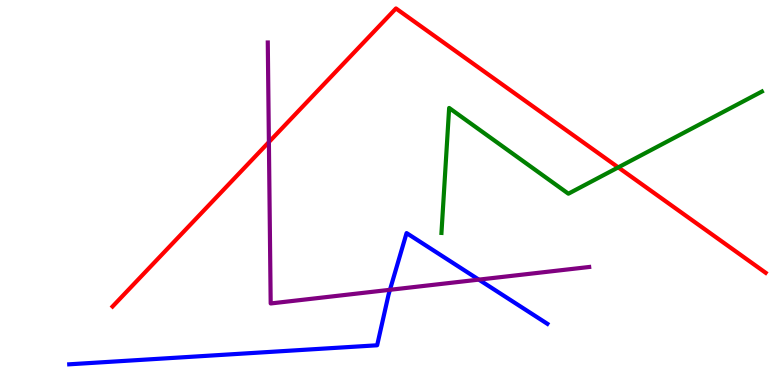[{'lines': ['blue', 'red'], 'intersections': []}, {'lines': ['green', 'red'], 'intersections': [{'x': 7.98, 'y': 5.65}]}, {'lines': ['purple', 'red'], 'intersections': [{'x': 3.47, 'y': 6.31}]}, {'lines': ['blue', 'green'], 'intersections': []}, {'lines': ['blue', 'purple'], 'intersections': [{'x': 5.03, 'y': 2.47}, {'x': 6.18, 'y': 2.74}]}, {'lines': ['green', 'purple'], 'intersections': []}]